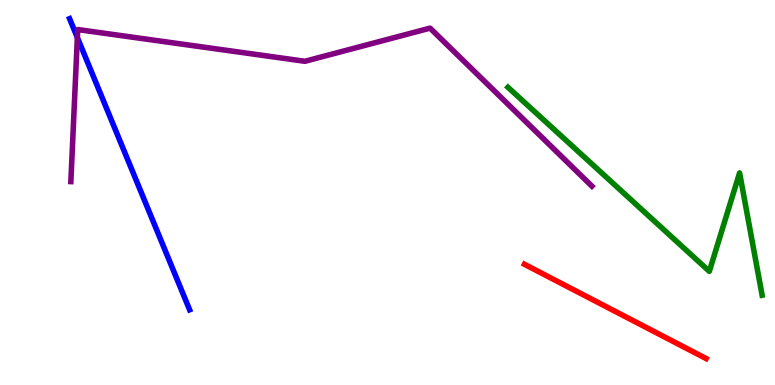[{'lines': ['blue', 'red'], 'intersections': []}, {'lines': ['green', 'red'], 'intersections': []}, {'lines': ['purple', 'red'], 'intersections': []}, {'lines': ['blue', 'green'], 'intersections': []}, {'lines': ['blue', 'purple'], 'intersections': [{'x': 0.998, 'y': 9.02}]}, {'lines': ['green', 'purple'], 'intersections': []}]